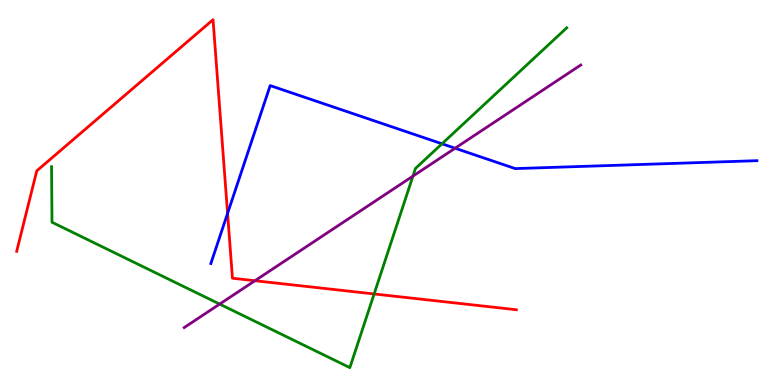[{'lines': ['blue', 'red'], 'intersections': [{'x': 2.94, 'y': 4.46}]}, {'lines': ['green', 'red'], 'intersections': [{'x': 4.83, 'y': 2.36}]}, {'lines': ['purple', 'red'], 'intersections': [{'x': 3.29, 'y': 2.71}]}, {'lines': ['blue', 'green'], 'intersections': [{'x': 5.7, 'y': 6.27}]}, {'lines': ['blue', 'purple'], 'intersections': [{'x': 5.87, 'y': 6.15}]}, {'lines': ['green', 'purple'], 'intersections': [{'x': 2.83, 'y': 2.1}, {'x': 5.33, 'y': 5.43}]}]